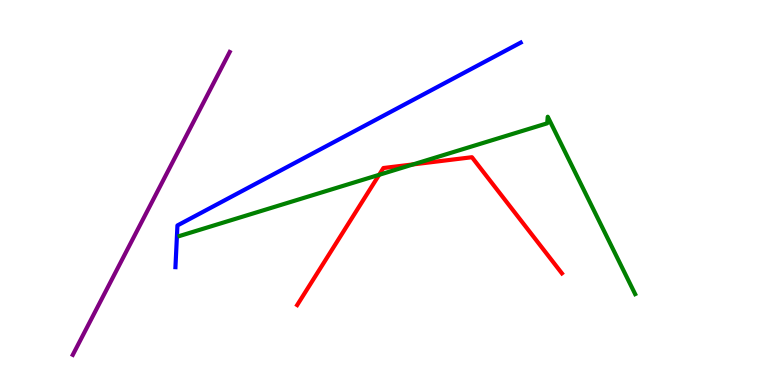[{'lines': ['blue', 'red'], 'intersections': []}, {'lines': ['green', 'red'], 'intersections': [{'x': 4.89, 'y': 5.46}, {'x': 5.33, 'y': 5.73}]}, {'lines': ['purple', 'red'], 'intersections': []}, {'lines': ['blue', 'green'], 'intersections': []}, {'lines': ['blue', 'purple'], 'intersections': []}, {'lines': ['green', 'purple'], 'intersections': []}]